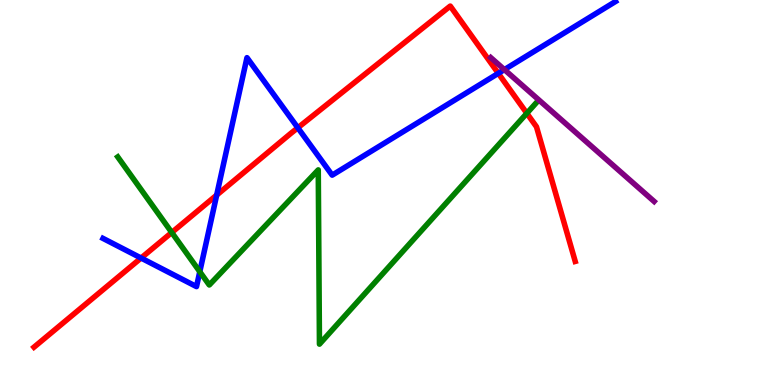[{'lines': ['blue', 'red'], 'intersections': [{'x': 1.82, 'y': 3.3}, {'x': 2.8, 'y': 4.93}, {'x': 3.84, 'y': 6.68}, {'x': 6.43, 'y': 8.09}]}, {'lines': ['green', 'red'], 'intersections': [{'x': 2.22, 'y': 3.96}, {'x': 6.8, 'y': 7.06}]}, {'lines': ['purple', 'red'], 'intersections': []}, {'lines': ['blue', 'green'], 'intersections': [{'x': 2.58, 'y': 2.94}]}, {'lines': ['blue', 'purple'], 'intersections': [{'x': 6.51, 'y': 8.19}]}, {'lines': ['green', 'purple'], 'intersections': []}]